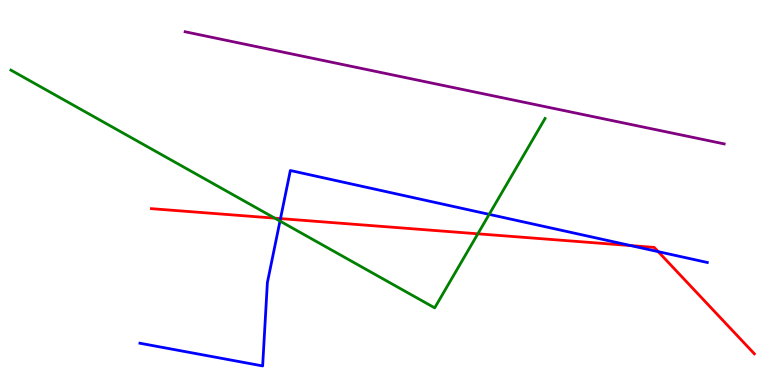[{'lines': ['blue', 'red'], 'intersections': [{'x': 3.62, 'y': 4.32}, {'x': 8.14, 'y': 3.62}, {'x': 8.49, 'y': 3.46}]}, {'lines': ['green', 'red'], 'intersections': [{'x': 3.55, 'y': 4.33}, {'x': 6.17, 'y': 3.93}]}, {'lines': ['purple', 'red'], 'intersections': []}, {'lines': ['blue', 'green'], 'intersections': [{'x': 3.61, 'y': 4.26}, {'x': 6.31, 'y': 4.43}]}, {'lines': ['blue', 'purple'], 'intersections': []}, {'lines': ['green', 'purple'], 'intersections': []}]